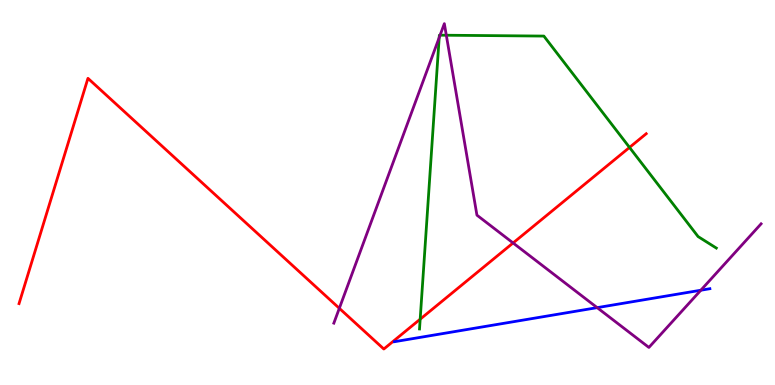[{'lines': ['blue', 'red'], 'intersections': []}, {'lines': ['green', 'red'], 'intersections': [{'x': 5.42, 'y': 1.71}, {'x': 8.12, 'y': 6.17}]}, {'lines': ['purple', 'red'], 'intersections': [{'x': 4.38, 'y': 1.99}, {'x': 6.62, 'y': 3.69}]}, {'lines': ['blue', 'green'], 'intersections': []}, {'lines': ['blue', 'purple'], 'intersections': [{'x': 7.71, 'y': 2.01}, {'x': 9.04, 'y': 2.46}]}, {'lines': ['green', 'purple'], 'intersections': [{'x': 5.67, 'y': 9.02}, {'x': 5.68, 'y': 9.09}, {'x': 5.76, 'y': 9.08}]}]